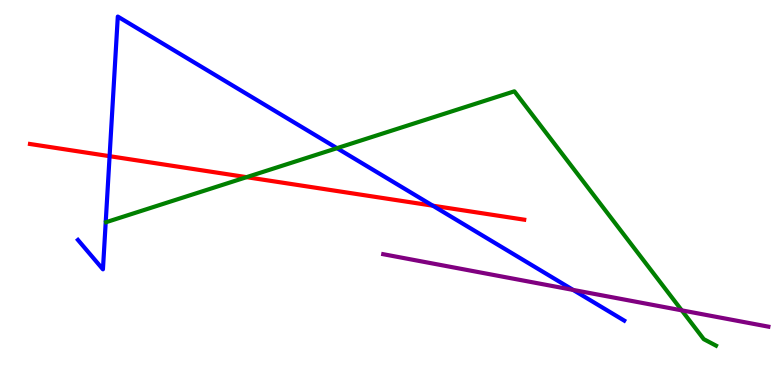[{'lines': ['blue', 'red'], 'intersections': [{'x': 1.41, 'y': 5.94}, {'x': 5.58, 'y': 4.66}]}, {'lines': ['green', 'red'], 'intersections': [{'x': 3.18, 'y': 5.4}]}, {'lines': ['purple', 'red'], 'intersections': []}, {'lines': ['blue', 'green'], 'intersections': [{'x': 4.35, 'y': 6.15}]}, {'lines': ['blue', 'purple'], 'intersections': [{'x': 7.4, 'y': 2.47}]}, {'lines': ['green', 'purple'], 'intersections': [{'x': 8.8, 'y': 1.94}]}]